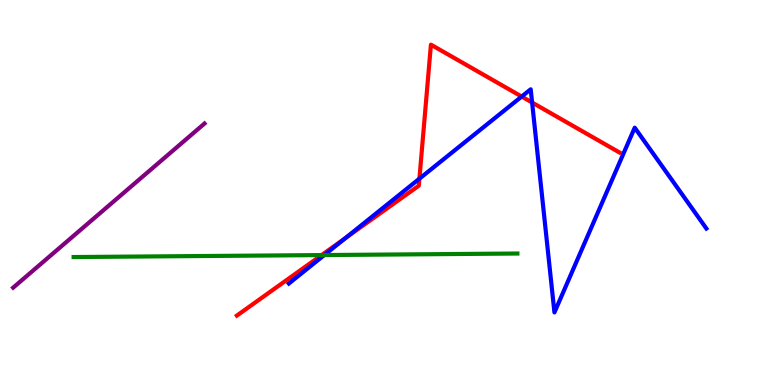[{'lines': ['blue', 'red'], 'intersections': [{'x': 4.46, 'y': 3.82}, {'x': 5.41, 'y': 5.36}, {'x': 6.73, 'y': 7.49}, {'x': 6.87, 'y': 7.34}]}, {'lines': ['green', 'red'], 'intersections': [{'x': 4.15, 'y': 3.37}]}, {'lines': ['purple', 'red'], 'intersections': []}, {'lines': ['blue', 'green'], 'intersections': [{'x': 4.18, 'y': 3.38}]}, {'lines': ['blue', 'purple'], 'intersections': []}, {'lines': ['green', 'purple'], 'intersections': []}]